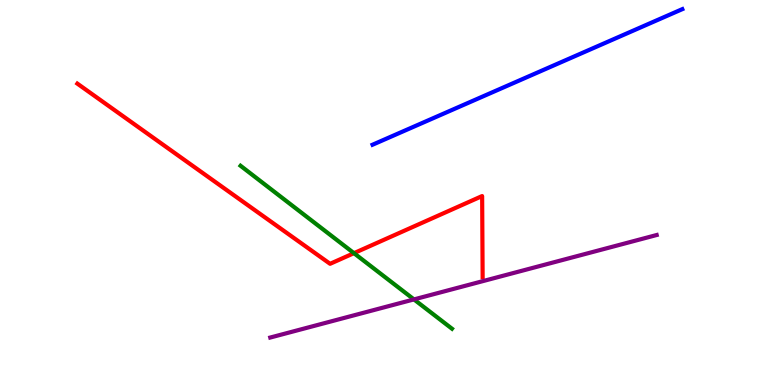[{'lines': ['blue', 'red'], 'intersections': []}, {'lines': ['green', 'red'], 'intersections': [{'x': 4.57, 'y': 3.42}]}, {'lines': ['purple', 'red'], 'intersections': []}, {'lines': ['blue', 'green'], 'intersections': []}, {'lines': ['blue', 'purple'], 'intersections': []}, {'lines': ['green', 'purple'], 'intersections': [{'x': 5.34, 'y': 2.22}]}]